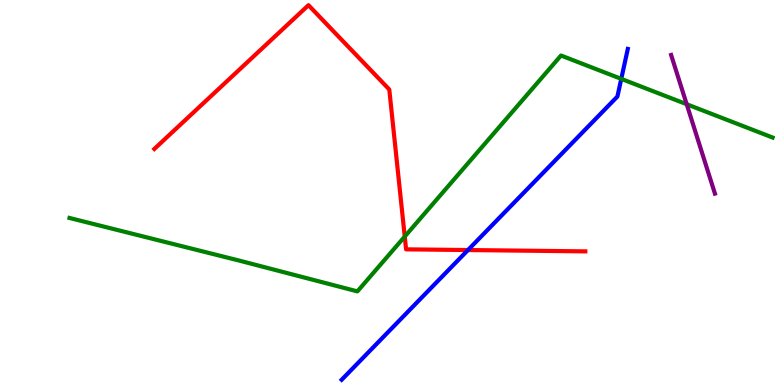[{'lines': ['blue', 'red'], 'intersections': [{'x': 6.04, 'y': 3.51}]}, {'lines': ['green', 'red'], 'intersections': [{'x': 5.22, 'y': 3.86}]}, {'lines': ['purple', 'red'], 'intersections': []}, {'lines': ['blue', 'green'], 'intersections': [{'x': 8.02, 'y': 7.95}]}, {'lines': ['blue', 'purple'], 'intersections': []}, {'lines': ['green', 'purple'], 'intersections': [{'x': 8.86, 'y': 7.29}]}]